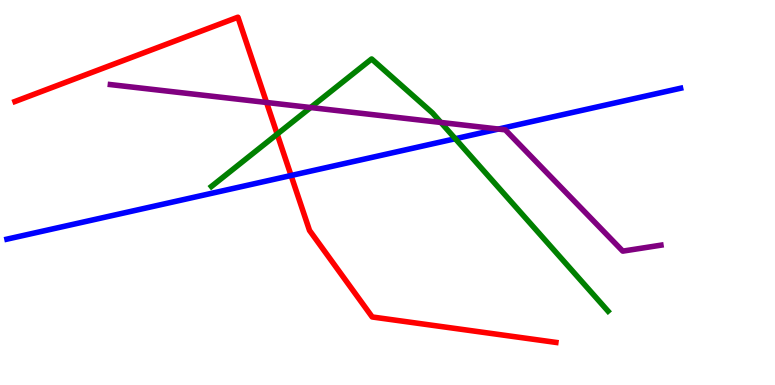[{'lines': ['blue', 'red'], 'intersections': [{'x': 3.76, 'y': 5.44}]}, {'lines': ['green', 'red'], 'intersections': [{'x': 3.58, 'y': 6.52}]}, {'lines': ['purple', 'red'], 'intersections': [{'x': 3.44, 'y': 7.34}]}, {'lines': ['blue', 'green'], 'intersections': [{'x': 5.87, 'y': 6.4}]}, {'lines': ['blue', 'purple'], 'intersections': [{'x': 6.43, 'y': 6.65}]}, {'lines': ['green', 'purple'], 'intersections': [{'x': 4.01, 'y': 7.21}, {'x': 5.69, 'y': 6.82}]}]